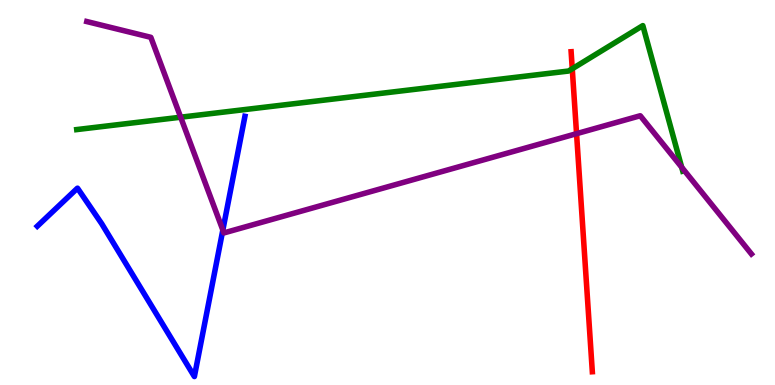[{'lines': ['blue', 'red'], 'intersections': []}, {'lines': ['green', 'red'], 'intersections': [{'x': 7.38, 'y': 8.21}]}, {'lines': ['purple', 'red'], 'intersections': [{'x': 7.44, 'y': 6.53}]}, {'lines': ['blue', 'green'], 'intersections': []}, {'lines': ['blue', 'purple'], 'intersections': [{'x': 2.88, 'y': 4.02}]}, {'lines': ['green', 'purple'], 'intersections': [{'x': 2.33, 'y': 6.96}, {'x': 8.8, 'y': 5.66}]}]